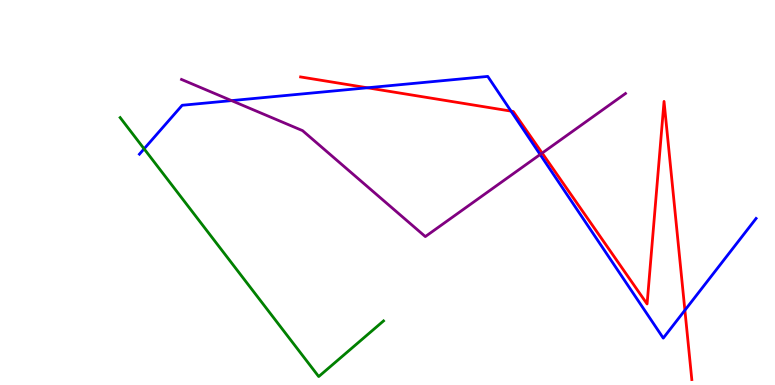[{'lines': ['blue', 'red'], 'intersections': [{'x': 4.74, 'y': 7.72}, {'x': 6.59, 'y': 7.11}, {'x': 8.84, 'y': 1.94}]}, {'lines': ['green', 'red'], 'intersections': []}, {'lines': ['purple', 'red'], 'intersections': [{'x': 7.0, 'y': 6.02}]}, {'lines': ['blue', 'green'], 'intersections': [{'x': 1.86, 'y': 6.13}]}, {'lines': ['blue', 'purple'], 'intersections': [{'x': 2.99, 'y': 7.39}, {'x': 6.97, 'y': 5.99}]}, {'lines': ['green', 'purple'], 'intersections': []}]